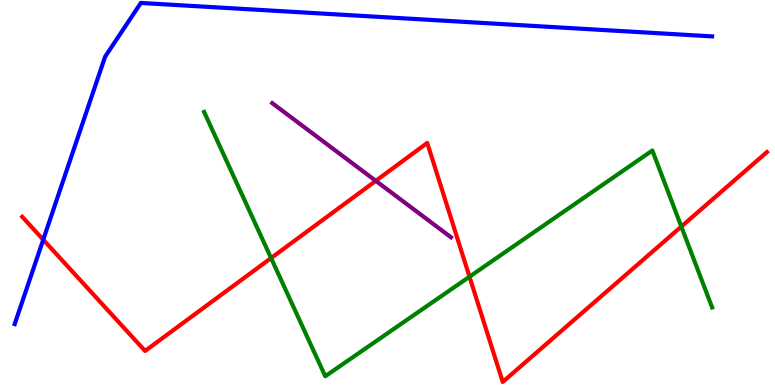[{'lines': ['blue', 'red'], 'intersections': [{'x': 0.558, 'y': 3.77}]}, {'lines': ['green', 'red'], 'intersections': [{'x': 3.5, 'y': 3.3}, {'x': 6.06, 'y': 2.81}, {'x': 8.79, 'y': 4.12}]}, {'lines': ['purple', 'red'], 'intersections': [{'x': 4.85, 'y': 5.3}]}, {'lines': ['blue', 'green'], 'intersections': []}, {'lines': ['blue', 'purple'], 'intersections': []}, {'lines': ['green', 'purple'], 'intersections': []}]